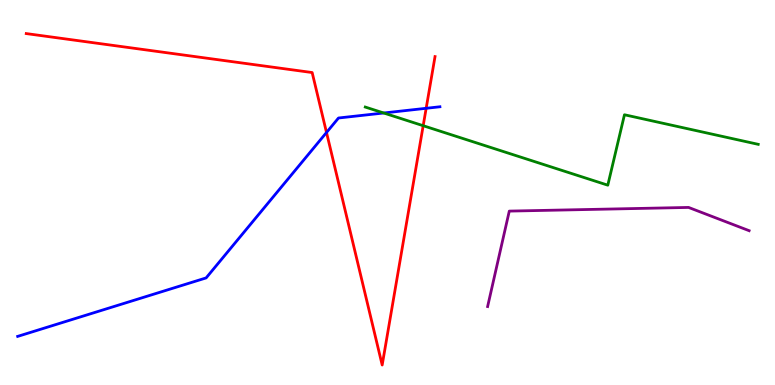[{'lines': ['blue', 'red'], 'intersections': [{'x': 4.21, 'y': 6.56}, {'x': 5.5, 'y': 7.19}]}, {'lines': ['green', 'red'], 'intersections': [{'x': 5.46, 'y': 6.73}]}, {'lines': ['purple', 'red'], 'intersections': []}, {'lines': ['blue', 'green'], 'intersections': [{'x': 4.95, 'y': 7.07}]}, {'lines': ['blue', 'purple'], 'intersections': []}, {'lines': ['green', 'purple'], 'intersections': []}]